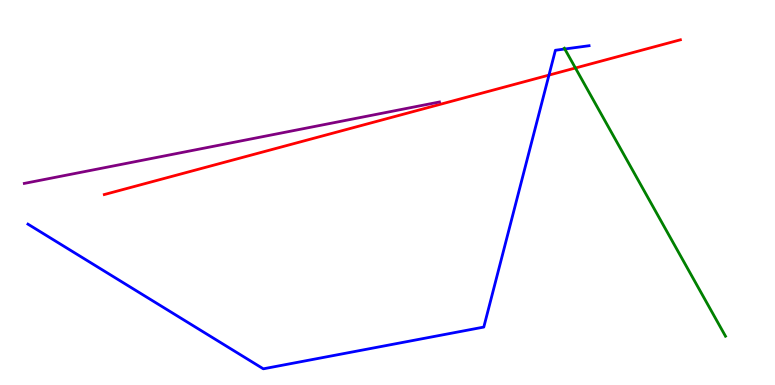[{'lines': ['blue', 'red'], 'intersections': [{'x': 7.08, 'y': 8.05}]}, {'lines': ['green', 'red'], 'intersections': [{'x': 7.42, 'y': 8.23}]}, {'lines': ['purple', 'red'], 'intersections': []}, {'lines': ['blue', 'green'], 'intersections': [{'x': 7.29, 'y': 8.73}]}, {'lines': ['blue', 'purple'], 'intersections': []}, {'lines': ['green', 'purple'], 'intersections': []}]